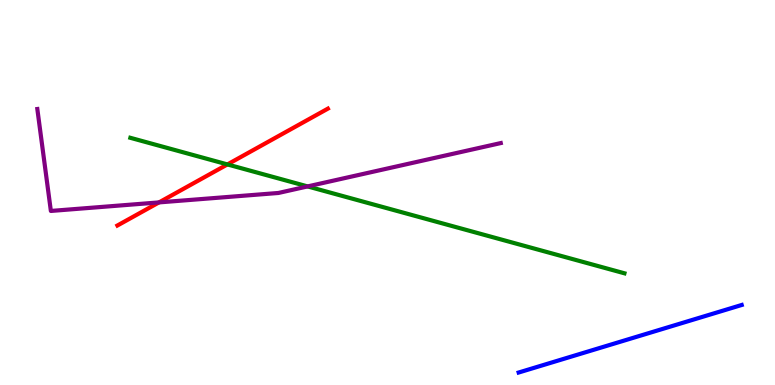[{'lines': ['blue', 'red'], 'intersections': []}, {'lines': ['green', 'red'], 'intersections': [{'x': 2.93, 'y': 5.73}]}, {'lines': ['purple', 'red'], 'intersections': [{'x': 2.05, 'y': 4.74}]}, {'lines': ['blue', 'green'], 'intersections': []}, {'lines': ['blue', 'purple'], 'intersections': []}, {'lines': ['green', 'purple'], 'intersections': [{'x': 3.97, 'y': 5.16}]}]